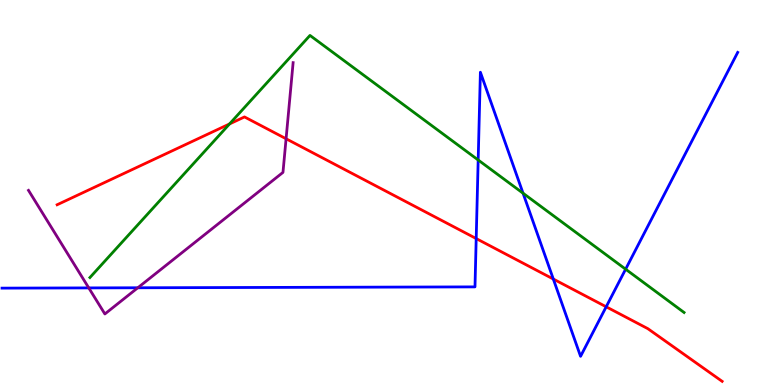[{'lines': ['blue', 'red'], 'intersections': [{'x': 6.14, 'y': 3.8}, {'x': 7.14, 'y': 2.75}, {'x': 7.82, 'y': 2.03}]}, {'lines': ['green', 'red'], 'intersections': [{'x': 2.96, 'y': 6.78}]}, {'lines': ['purple', 'red'], 'intersections': [{'x': 3.69, 'y': 6.4}]}, {'lines': ['blue', 'green'], 'intersections': [{'x': 6.17, 'y': 5.84}, {'x': 6.75, 'y': 4.98}, {'x': 8.07, 'y': 3.01}]}, {'lines': ['blue', 'purple'], 'intersections': [{'x': 1.15, 'y': 2.52}, {'x': 1.78, 'y': 2.53}]}, {'lines': ['green', 'purple'], 'intersections': []}]